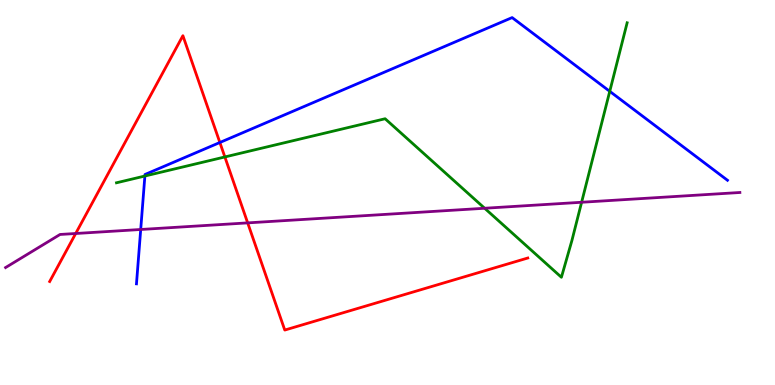[{'lines': ['blue', 'red'], 'intersections': [{'x': 2.84, 'y': 6.3}]}, {'lines': ['green', 'red'], 'intersections': [{'x': 2.9, 'y': 5.92}]}, {'lines': ['purple', 'red'], 'intersections': [{'x': 0.977, 'y': 3.94}, {'x': 3.2, 'y': 4.21}]}, {'lines': ['blue', 'green'], 'intersections': [{'x': 1.87, 'y': 5.43}, {'x': 7.87, 'y': 7.63}]}, {'lines': ['blue', 'purple'], 'intersections': [{'x': 1.82, 'y': 4.04}]}, {'lines': ['green', 'purple'], 'intersections': [{'x': 6.25, 'y': 4.59}, {'x': 7.5, 'y': 4.75}]}]